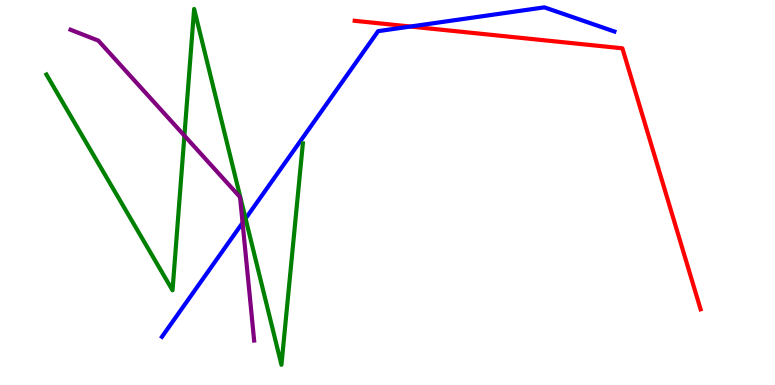[{'lines': ['blue', 'red'], 'intersections': [{'x': 5.3, 'y': 9.31}]}, {'lines': ['green', 'red'], 'intersections': []}, {'lines': ['purple', 'red'], 'intersections': []}, {'lines': ['blue', 'green'], 'intersections': [{'x': 3.17, 'y': 4.32}]}, {'lines': ['blue', 'purple'], 'intersections': [{'x': 3.13, 'y': 4.21}]}, {'lines': ['green', 'purple'], 'intersections': [{'x': 2.38, 'y': 6.48}]}]